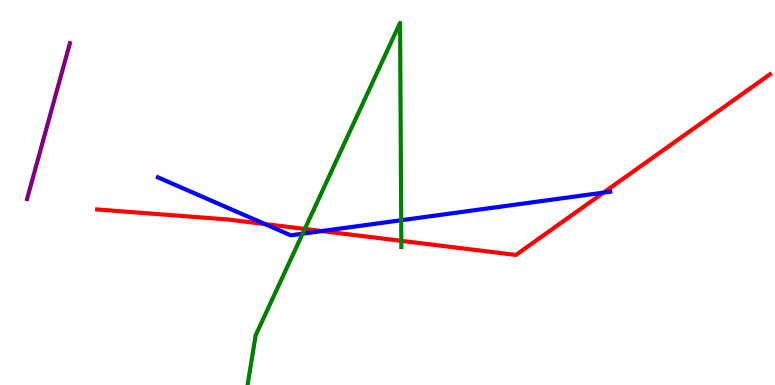[{'lines': ['blue', 'red'], 'intersections': [{'x': 3.42, 'y': 4.18}, {'x': 4.15, 'y': 4.0}, {'x': 7.79, 'y': 5.0}]}, {'lines': ['green', 'red'], 'intersections': [{'x': 3.93, 'y': 4.05}, {'x': 5.18, 'y': 3.74}]}, {'lines': ['purple', 'red'], 'intersections': []}, {'lines': ['blue', 'green'], 'intersections': [{'x': 3.9, 'y': 3.93}, {'x': 5.18, 'y': 4.28}]}, {'lines': ['blue', 'purple'], 'intersections': []}, {'lines': ['green', 'purple'], 'intersections': []}]